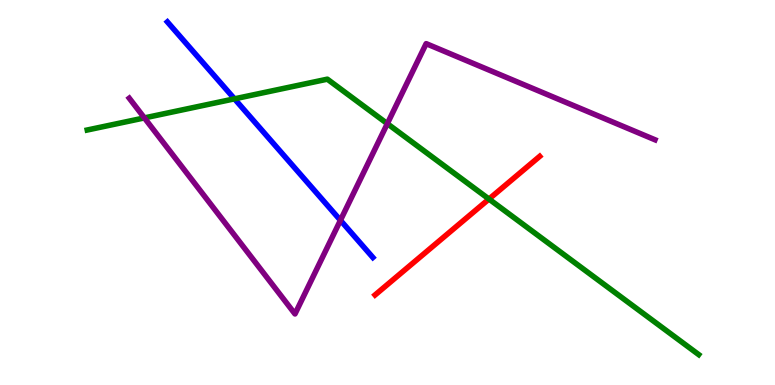[{'lines': ['blue', 'red'], 'intersections': []}, {'lines': ['green', 'red'], 'intersections': [{'x': 6.31, 'y': 4.83}]}, {'lines': ['purple', 'red'], 'intersections': []}, {'lines': ['blue', 'green'], 'intersections': [{'x': 3.03, 'y': 7.43}]}, {'lines': ['blue', 'purple'], 'intersections': [{'x': 4.39, 'y': 4.28}]}, {'lines': ['green', 'purple'], 'intersections': [{'x': 1.86, 'y': 6.94}, {'x': 5.0, 'y': 6.79}]}]